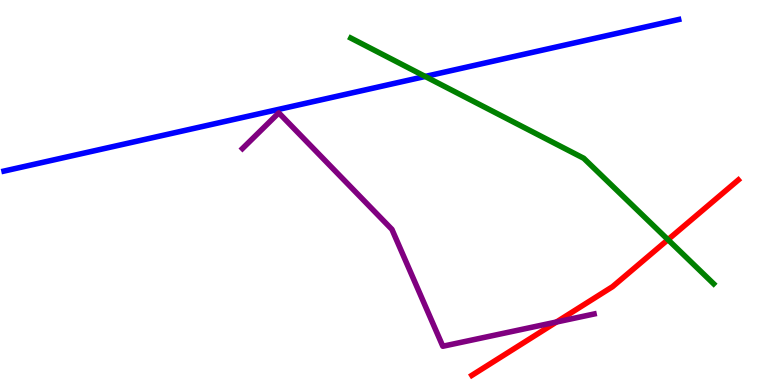[{'lines': ['blue', 'red'], 'intersections': []}, {'lines': ['green', 'red'], 'intersections': [{'x': 8.62, 'y': 3.78}]}, {'lines': ['purple', 'red'], 'intersections': [{'x': 7.18, 'y': 1.64}]}, {'lines': ['blue', 'green'], 'intersections': [{'x': 5.49, 'y': 8.01}]}, {'lines': ['blue', 'purple'], 'intersections': []}, {'lines': ['green', 'purple'], 'intersections': []}]